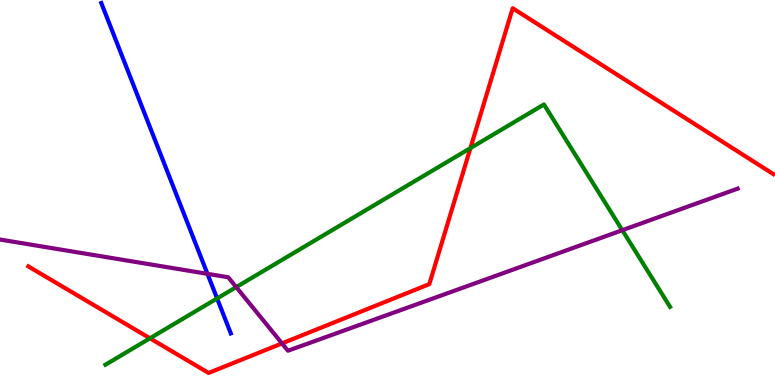[{'lines': ['blue', 'red'], 'intersections': []}, {'lines': ['green', 'red'], 'intersections': [{'x': 1.93, 'y': 1.21}, {'x': 6.07, 'y': 6.15}]}, {'lines': ['purple', 'red'], 'intersections': [{'x': 3.64, 'y': 1.08}]}, {'lines': ['blue', 'green'], 'intersections': [{'x': 2.8, 'y': 2.25}]}, {'lines': ['blue', 'purple'], 'intersections': [{'x': 2.68, 'y': 2.89}]}, {'lines': ['green', 'purple'], 'intersections': [{'x': 3.05, 'y': 2.54}, {'x': 8.03, 'y': 4.02}]}]